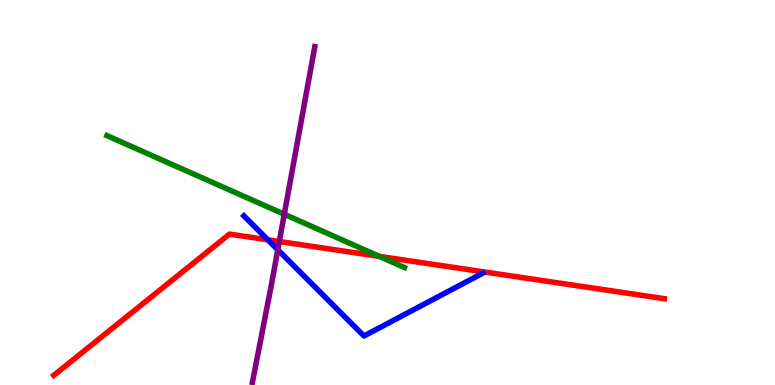[{'lines': ['blue', 'red'], 'intersections': [{'x': 3.46, 'y': 3.77}]}, {'lines': ['green', 'red'], 'intersections': [{'x': 4.89, 'y': 3.34}]}, {'lines': ['purple', 'red'], 'intersections': [{'x': 3.6, 'y': 3.73}]}, {'lines': ['blue', 'green'], 'intersections': []}, {'lines': ['blue', 'purple'], 'intersections': [{'x': 3.58, 'y': 3.51}]}, {'lines': ['green', 'purple'], 'intersections': [{'x': 3.67, 'y': 4.44}]}]